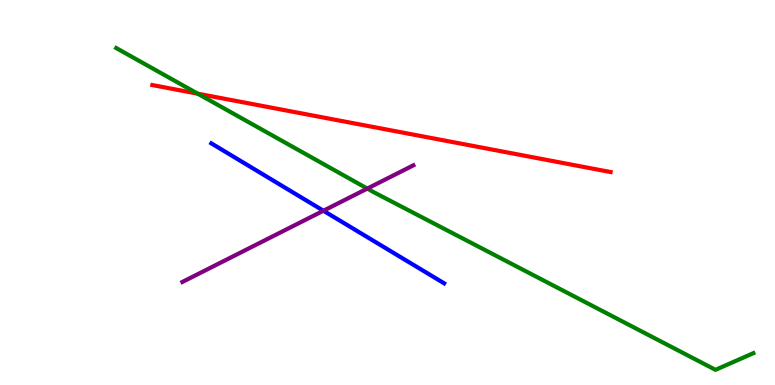[{'lines': ['blue', 'red'], 'intersections': []}, {'lines': ['green', 'red'], 'intersections': [{'x': 2.55, 'y': 7.57}]}, {'lines': ['purple', 'red'], 'intersections': []}, {'lines': ['blue', 'green'], 'intersections': []}, {'lines': ['blue', 'purple'], 'intersections': [{'x': 4.17, 'y': 4.53}]}, {'lines': ['green', 'purple'], 'intersections': [{'x': 4.74, 'y': 5.1}]}]